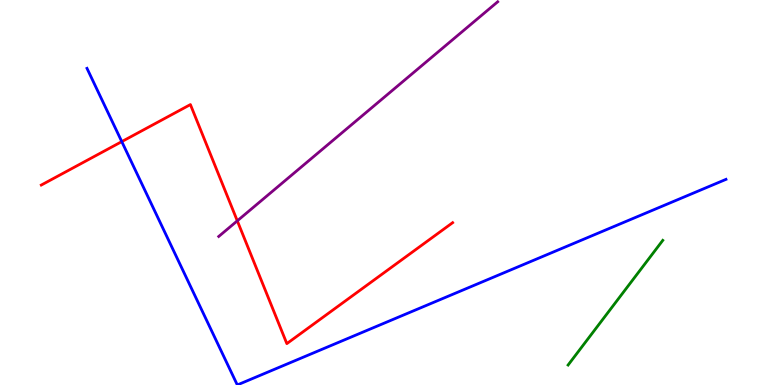[{'lines': ['blue', 'red'], 'intersections': [{'x': 1.57, 'y': 6.32}]}, {'lines': ['green', 'red'], 'intersections': []}, {'lines': ['purple', 'red'], 'intersections': [{'x': 3.06, 'y': 4.26}]}, {'lines': ['blue', 'green'], 'intersections': []}, {'lines': ['blue', 'purple'], 'intersections': []}, {'lines': ['green', 'purple'], 'intersections': []}]